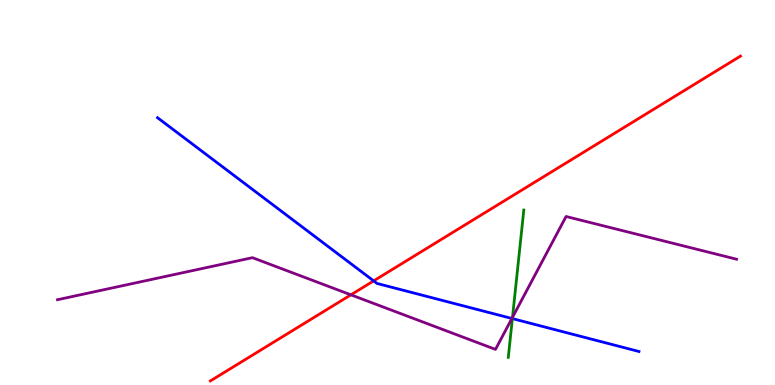[{'lines': ['blue', 'red'], 'intersections': [{'x': 4.82, 'y': 2.7}]}, {'lines': ['green', 'red'], 'intersections': []}, {'lines': ['purple', 'red'], 'intersections': [{'x': 4.53, 'y': 2.34}]}, {'lines': ['blue', 'green'], 'intersections': [{'x': 6.61, 'y': 1.72}]}, {'lines': ['blue', 'purple'], 'intersections': [{'x': 6.61, 'y': 1.73}]}, {'lines': ['green', 'purple'], 'intersections': [{'x': 6.61, 'y': 1.76}]}]